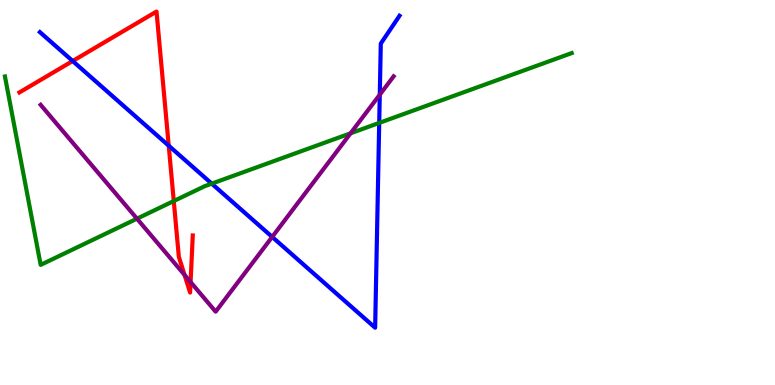[{'lines': ['blue', 'red'], 'intersections': [{'x': 0.938, 'y': 8.42}, {'x': 2.18, 'y': 6.22}]}, {'lines': ['green', 'red'], 'intersections': [{'x': 2.24, 'y': 4.78}]}, {'lines': ['purple', 'red'], 'intersections': [{'x': 2.38, 'y': 2.86}, {'x': 2.46, 'y': 2.67}]}, {'lines': ['blue', 'green'], 'intersections': [{'x': 2.73, 'y': 5.23}, {'x': 4.89, 'y': 6.81}]}, {'lines': ['blue', 'purple'], 'intersections': [{'x': 3.51, 'y': 3.85}, {'x': 4.9, 'y': 7.54}]}, {'lines': ['green', 'purple'], 'intersections': [{'x': 1.77, 'y': 4.32}, {'x': 4.52, 'y': 6.54}]}]